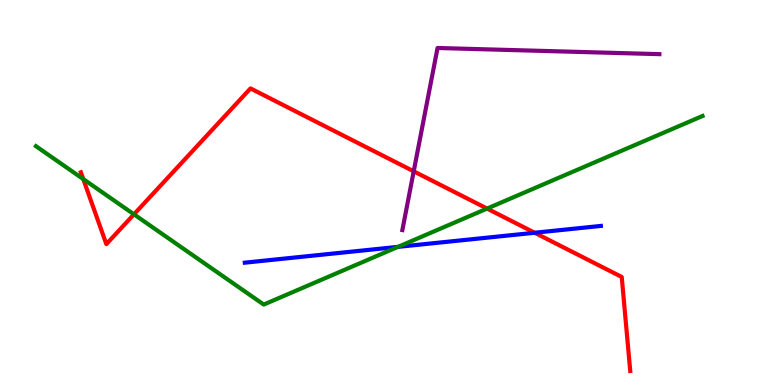[{'lines': ['blue', 'red'], 'intersections': [{'x': 6.9, 'y': 3.95}]}, {'lines': ['green', 'red'], 'intersections': [{'x': 1.07, 'y': 5.35}, {'x': 1.73, 'y': 4.43}, {'x': 6.28, 'y': 4.58}]}, {'lines': ['purple', 'red'], 'intersections': [{'x': 5.34, 'y': 5.55}]}, {'lines': ['blue', 'green'], 'intersections': [{'x': 5.14, 'y': 3.59}]}, {'lines': ['blue', 'purple'], 'intersections': []}, {'lines': ['green', 'purple'], 'intersections': []}]